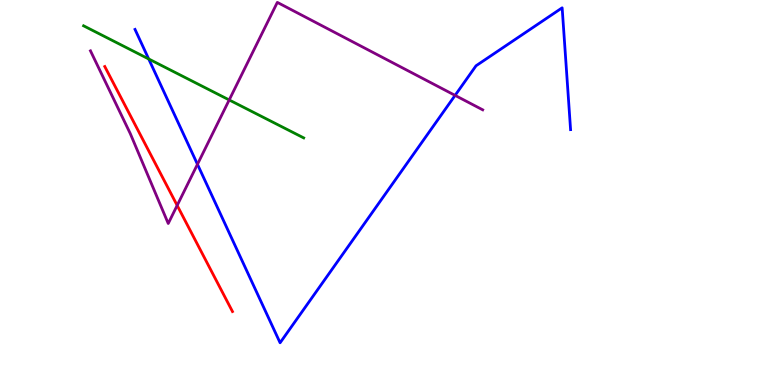[{'lines': ['blue', 'red'], 'intersections': []}, {'lines': ['green', 'red'], 'intersections': []}, {'lines': ['purple', 'red'], 'intersections': [{'x': 2.29, 'y': 4.66}]}, {'lines': ['blue', 'green'], 'intersections': [{'x': 1.92, 'y': 8.47}]}, {'lines': ['blue', 'purple'], 'intersections': [{'x': 2.55, 'y': 5.73}, {'x': 5.87, 'y': 7.52}]}, {'lines': ['green', 'purple'], 'intersections': [{'x': 2.96, 'y': 7.4}]}]